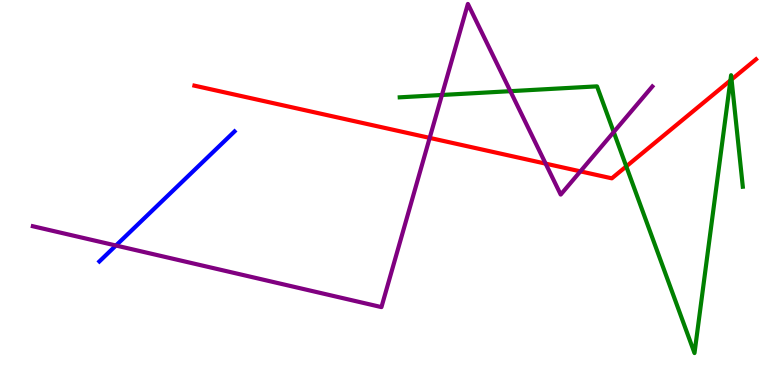[{'lines': ['blue', 'red'], 'intersections': []}, {'lines': ['green', 'red'], 'intersections': [{'x': 8.08, 'y': 5.68}, {'x': 9.42, 'y': 7.91}, {'x': 9.44, 'y': 7.93}]}, {'lines': ['purple', 'red'], 'intersections': [{'x': 5.54, 'y': 6.42}, {'x': 7.04, 'y': 5.75}, {'x': 7.49, 'y': 5.55}]}, {'lines': ['blue', 'green'], 'intersections': []}, {'lines': ['blue', 'purple'], 'intersections': [{'x': 1.5, 'y': 3.62}]}, {'lines': ['green', 'purple'], 'intersections': [{'x': 5.7, 'y': 7.53}, {'x': 6.59, 'y': 7.63}, {'x': 7.92, 'y': 6.57}]}]